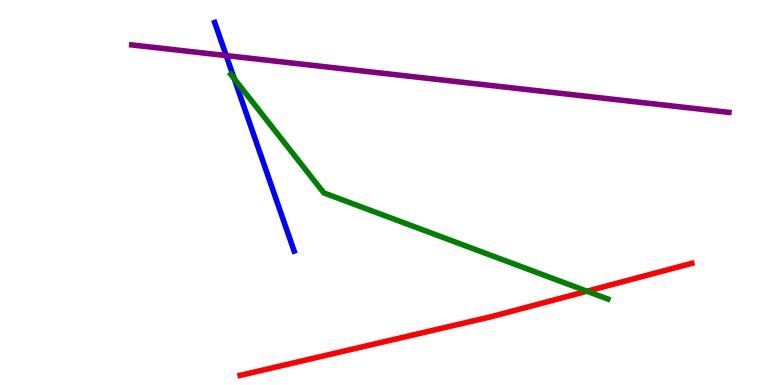[{'lines': ['blue', 'red'], 'intersections': []}, {'lines': ['green', 'red'], 'intersections': [{'x': 7.57, 'y': 2.44}]}, {'lines': ['purple', 'red'], 'intersections': []}, {'lines': ['blue', 'green'], 'intersections': [{'x': 3.02, 'y': 7.96}]}, {'lines': ['blue', 'purple'], 'intersections': [{'x': 2.92, 'y': 8.56}]}, {'lines': ['green', 'purple'], 'intersections': []}]